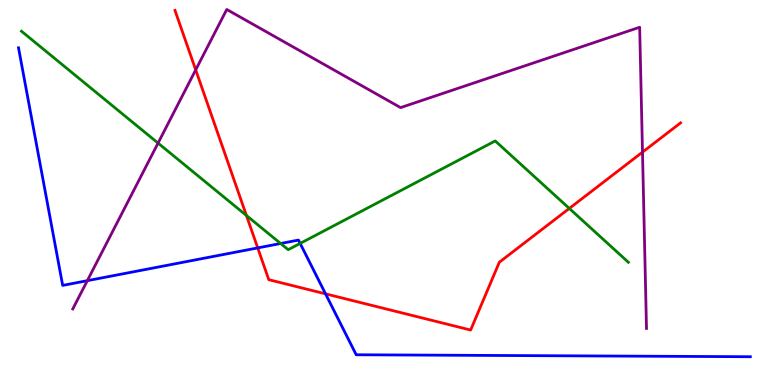[{'lines': ['blue', 'red'], 'intersections': [{'x': 3.33, 'y': 3.56}, {'x': 4.2, 'y': 2.37}]}, {'lines': ['green', 'red'], 'intersections': [{'x': 3.18, 'y': 4.4}, {'x': 7.35, 'y': 4.59}]}, {'lines': ['purple', 'red'], 'intersections': [{'x': 2.53, 'y': 8.19}, {'x': 8.29, 'y': 6.05}]}, {'lines': ['blue', 'green'], 'intersections': [{'x': 3.62, 'y': 3.68}, {'x': 3.87, 'y': 3.68}]}, {'lines': ['blue', 'purple'], 'intersections': [{'x': 1.13, 'y': 2.71}]}, {'lines': ['green', 'purple'], 'intersections': [{'x': 2.04, 'y': 6.28}]}]